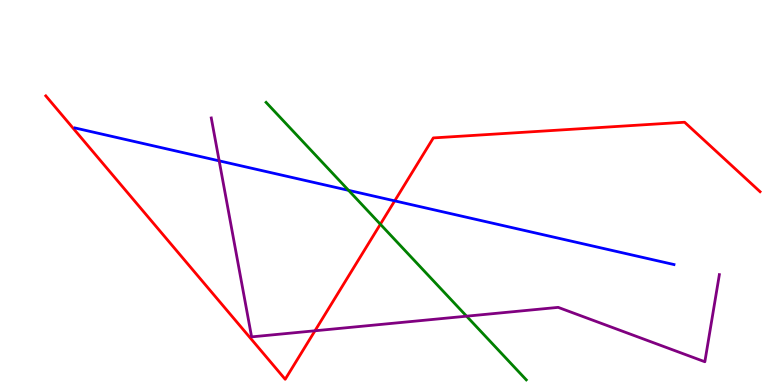[{'lines': ['blue', 'red'], 'intersections': [{'x': 5.09, 'y': 4.78}]}, {'lines': ['green', 'red'], 'intersections': [{'x': 4.91, 'y': 4.18}]}, {'lines': ['purple', 'red'], 'intersections': [{'x': 4.06, 'y': 1.41}]}, {'lines': ['blue', 'green'], 'intersections': [{'x': 4.5, 'y': 5.06}]}, {'lines': ['blue', 'purple'], 'intersections': [{'x': 2.83, 'y': 5.82}]}, {'lines': ['green', 'purple'], 'intersections': [{'x': 6.02, 'y': 1.79}]}]